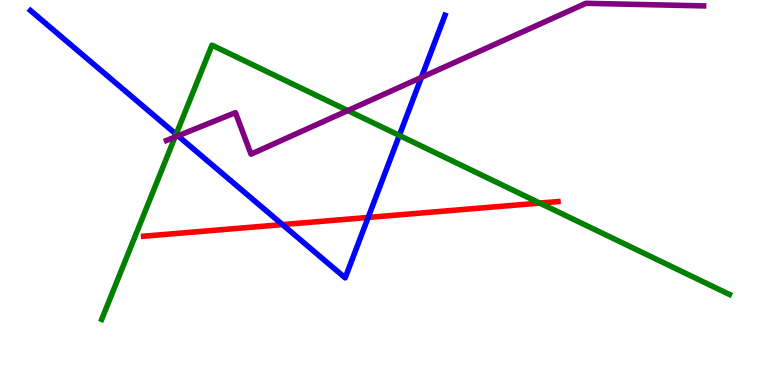[{'lines': ['blue', 'red'], 'intersections': [{'x': 3.64, 'y': 4.17}, {'x': 4.75, 'y': 4.35}]}, {'lines': ['green', 'red'], 'intersections': [{'x': 6.96, 'y': 4.73}]}, {'lines': ['purple', 'red'], 'intersections': []}, {'lines': ['blue', 'green'], 'intersections': [{'x': 2.27, 'y': 6.51}, {'x': 5.15, 'y': 6.48}]}, {'lines': ['blue', 'purple'], 'intersections': [{'x': 2.3, 'y': 6.47}, {'x': 5.44, 'y': 7.99}]}, {'lines': ['green', 'purple'], 'intersections': [{'x': 2.26, 'y': 6.44}, {'x': 4.49, 'y': 7.13}]}]